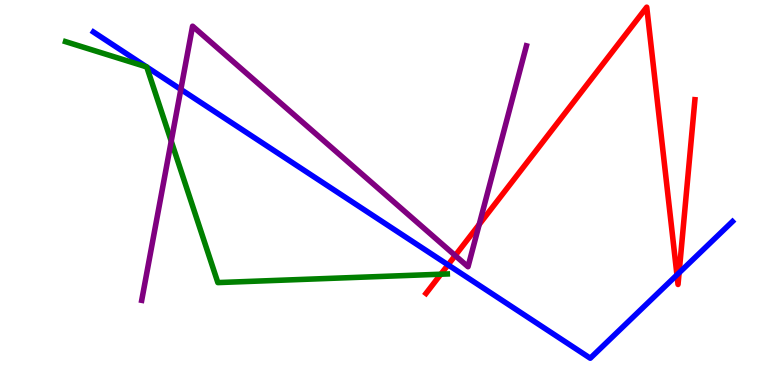[{'lines': ['blue', 'red'], 'intersections': [{'x': 5.78, 'y': 3.12}, {'x': 8.73, 'y': 2.86}, {'x': 8.76, 'y': 2.91}]}, {'lines': ['green', 'red'], 'intersections': [{'x': 5.69, 'y': 2.88}]}, {'lines': ['purple', 'red'], 'intersections': [{'x': 5.87, 'y': 3.36}, {'x': 6.18, 'y': 4.17}]}, {'lines': ['blue', 'green'], 'intersections': [{'x': 1.89, 'y': 8.26}, {'x': 1.89, 'y': 8.26}]}, {'lines': ['blue', 'purple'], 'intersections': [{'x': 2.33, 'y': 7.68}]}, {'lines': ['green', 'purple'], 'intersections': [{'x': 2.21, 'y': 6.33}]}]